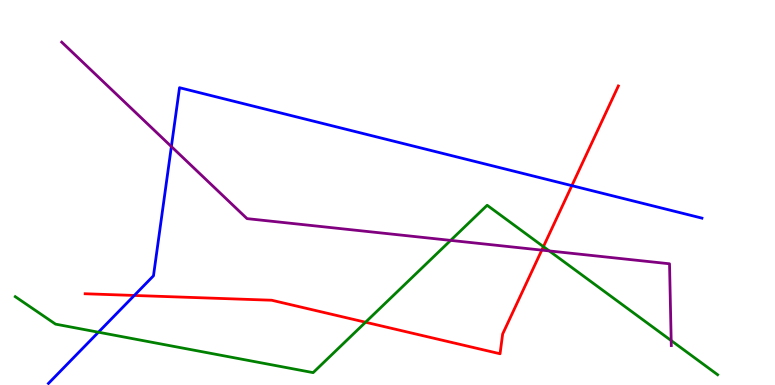[{'lines': ['blue', 'red'], 'intersections': [{'x': 1.73, 'y': 2.33}, {'x': 7.38, 'y': 5.18}]}, {'lines': ['green', 'red'], 'intersections': [{'x': 4.72, 'y': 1.63}, {'x': 7.01, 'y': 3.59}]}, {'lines': ['purple', 'red'], 'intersections': [{'x': 6.99, 'y': 3.5}]}, {'lines': ['blue', 'green'], 'intersections': [{'x': 1.27, 'y': 1.37}]}, {'lines': ['blue', 'purple'], 'intersections': [{'x': 2.21, 'y': 6.19}]}, {'lines': ['green', 'purple'], 'intersections': [{'x': 5.81, 'y': 3.76}, {'x': 7.09, 'y': 3.48}, {'x': 8.66, 'y': 1.15}]}]